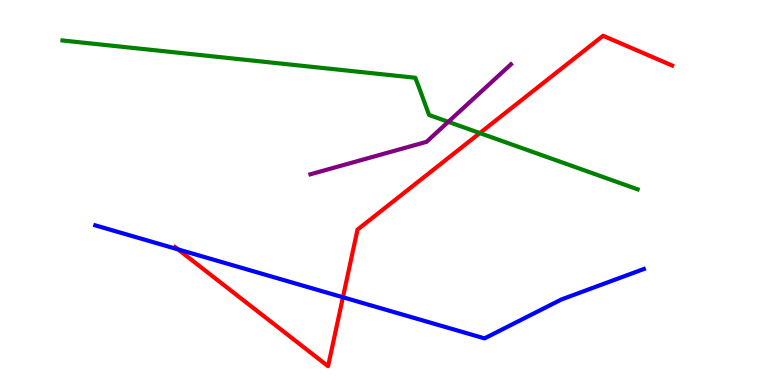[{'lines': ['blue', 'red'], 'intersections': [{'x': 2.3, 'y': 3.52}, {'x': 4.42, 'y': 2.28}]}, {'lines': ['green', 'red'], 'intersections': [{'x': 6.19, 'y': 6.54}]}, {'lines': ['purple', 'red'], 'intersections': []}, {'lines': ['blue', 'green'], 'intersections': []}, {'lines': ['blue', 'purple'], 'intersections': []}, {'lines': ['green', 'purple'], 'intersections': [{'x': 5.78, 'y': 6.84}]}]